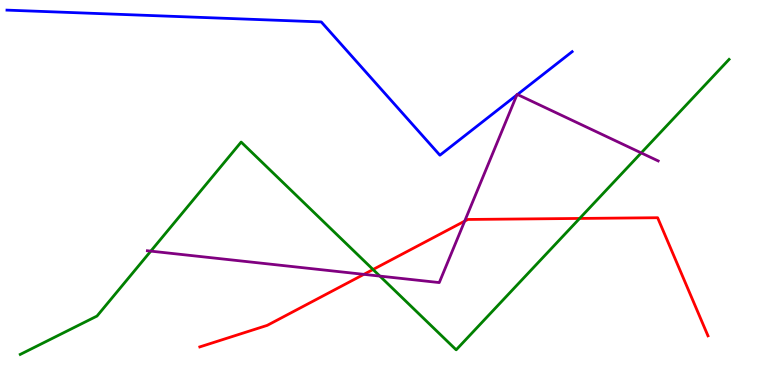[{'lines': ['blue', 'red'], 'intersections': []}, {'lines': ['green', 'red'], 'intersections': [{'x': 4.81, 'y': 3.0}, {'x': 7.48, 'y': 4.33}]}, {'lines': ['purple', 'red'], 'intersections': [{'x': 4.69, 'y': 2.87}, {'x': 6.0, 'y': 4.26}]}, {'lines': ['blue', 'green'], 'intersections': []}, {'lines': ['blue', 'purple'], 'intersections': [{'x': 6.67, 'y': 7.53}, {'x': 6.68, 'y': 7.55}]}, {'lines': ['green', 'purple'], 'intersections': [{'x': 1.95, 'y': 3.48}, {'x': 4.9, 'y': 2.83}, {'x': 8.27, 'y': 6.03}]}]